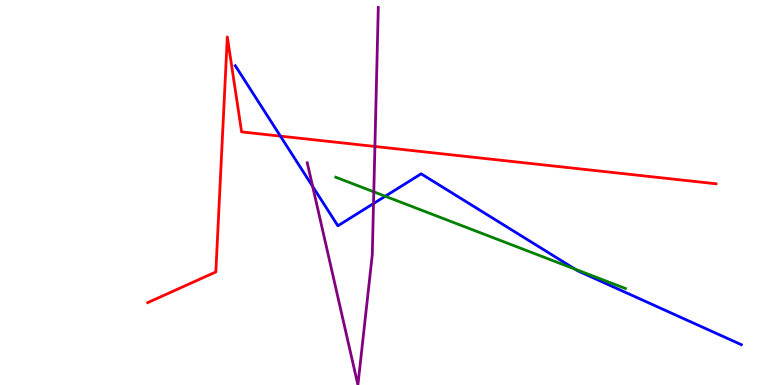[{'lines': ['blue', 'red'], 'intersections': [{'x': 3.62, 'y': 6.46}]}, {'lines': ['green', 'red'], 'intersections': []}, {'lines': ['purple', 'red'], 'intersections': [{'x': 4.84, 'y': 6.2}]}, {'lines': ['blue', 'green'], 'intersections': [{'x': 4.97, 'y': 4.9}, {'x': 7.42, 'y': 3.01}]}, {'lines': ['blue', 'purple'], 'intersections': [{'x': 4.03, 'y': 5.16}, {'x': 4.82, 'y': 4.71}]}, {'lines': ['green', 'purple'], 'intersections': [{'x': 4.82, 'y': 5.02}]}]